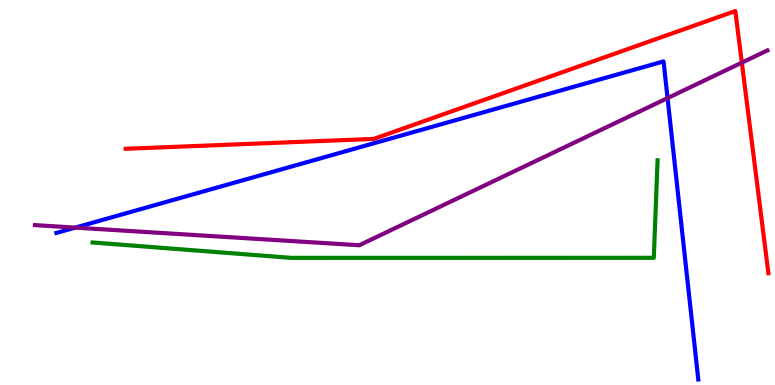[{'lines': ['blue', 'red'], 'intersections': []}, {'lines': ['green', 'red'], 'intersections': []}, {'lines': ['purple', 'red'], 'intersections': [{'x': 9.57, 'y': 8.37}]}, {'lines': ['blue', 'green'], 'intersections': []}, {'lines': ['blue', 'purple'], 'intersections': [{'x': 0.971, 'y': 4.09}, {'x': 8.61, 'y': 7.45}]}, {'lines': ['green', 'purple'], 'intersections': []}]